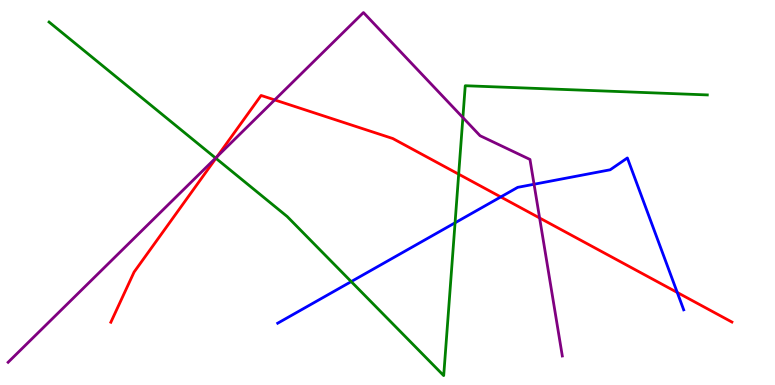[{'lines': ['blue', 'red'], 'intersections': [{'x': 6.46, 'y': 4.88}, {'x': 8.74, 'y': 2.4}]}, {'lines': ['green', 'red'], 'intersections': [{'x': 2.79, 'y': 5.89}, {'x': 5.92, 'y': 5.48}]}, {'lines': ['purple', 'red'], 'intersections': [{'x': 2.8, 'y': 5.94}, {'x': 3.54, 'y': 7.4}, {'x': 6.96, 'y': 4.34}]}, {'lines': ['blue', 'green'], 'intersections': [{'x': 4.53, 'y': 2.69}, {'x': 5.87, 'y': 4.21}]}, {'lines': ['blue', 'purple'], 'intersections': [{'x': 6.89, 'y': 5.21}]}, {'lines': ['green', 'purple'], 'intersections': [{'x': 2.78, 'y': 5.89}, {'x': 5.97, 'y': 6.95}]}]